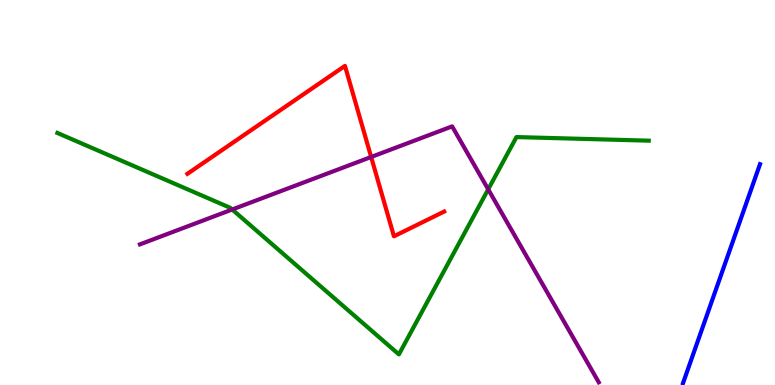[{'lines': ['blue', 'red'], 'intersections': []}, {'lines': ['green', 'red'], 'intersections': []}, {'lines': ['purple', 'red'], 'intersections': [{'x': 4.79, 'y': 5.92}]}, {'lines': ['blue', 'green'], 'intersections': []}, {'lines': ['blue', 'purple'], 'intersections': []}, {'lines': ['green', 'purple'], 'intersections': [{'x': 3.0, 'y': 4.56}, {'x': 6.3, 'y': 5.08}]}]